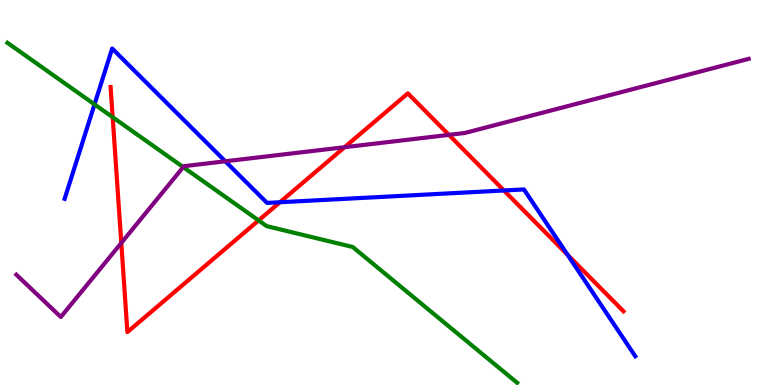[{'lines': ['blue', 'red'], 'intersections': [{'x': 3.61, 'y': 4.75}, {'x': 6.5, 'y': 5.05}, {'x': 7.32, 'y': 3.38}]}, {'lines': ['green', 'red'], 'intersections': [{'x': 1.45, 'y': 6.96}, {'x': 3.34, 'y': 4.28}]}, {'lines': ['purple', 'red'], 'intersections': [{'x': 1.57, 'y': 3.69}, {'x': 4.45, 'y': 6.18}, {'x': 5.79, 'y': 6.5}]}, {'lines': ['blue', 'green'], 'intersections': [{'x': 1.22, 'y': 7.29}]}, {'lines': ['blue', 'purple'], 'intersections': [{'x': 2.91, 'y': 5.81}]}, {'lines': ['green', 'purple'], 'intersections': [{'x': 2.36, 'y': 5.66}]}]